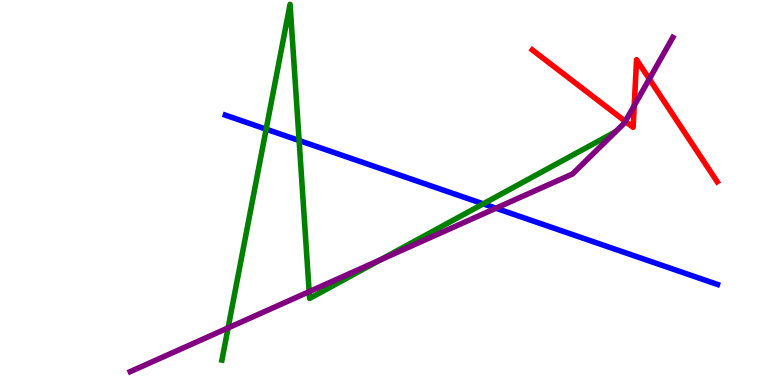[{'lines': ['blue', 'red'], 'intersections': []}, {'lines': ['green', 'red'], 'intersections': []}, {'lines': ['purple', 'red'], 'intersections': [{'x': 8.07, 'y': 6.85}, {'x': 8.18, 'y': 7.26}, {'x': 8.38, 'y': 7.95}]}, {'lines': ['blue', 'green'], 'intersections': [{'x': 3.43, 'y': 6.64}, {'x': 3.86, 'y': 6.35}, {'x': 6.24, 'y': 4.71}]}, {'lines': ['blue', 'purple'], 'intersections': [{'x': 6.4, 'y': 4.59}]}, {'lines': ['green', 'purple'], 'intersections': [{'x': 2.94, 'y': 1.48}, {'x': 3.99, 'y': 2.42}, {'x': 4.91, 'y': 3.25}]}]